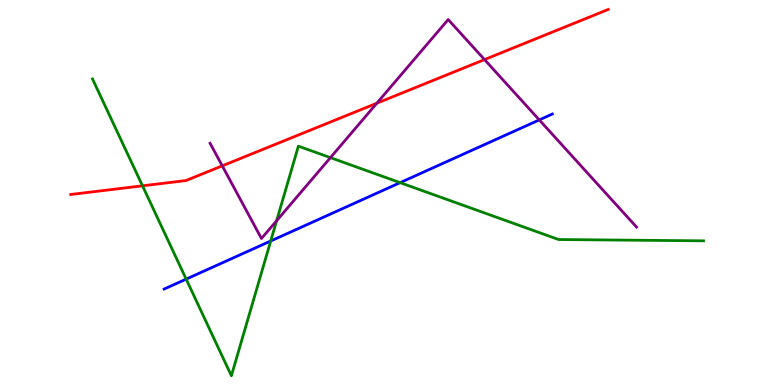[{'lines': ['blue', 'red'], 'intersections': []}, {'lines': ['green', 'red'], 'intersections': [{'x': 1.84, 'y': 5.17}]}, {'lines': ['purple', 'red'], 'intersections': [{'x': 2.87, 'y': 5.69}, {'x': 4.86, 'y': 7.32}, {'x': 6.25, 'y': 8.45}]}, {'lines': ['blue', 'green'], 'intersections': [{'x': 2.4, 'y': 2.75}, {'x': 3.49, 'y': 3.74}, {'x': 5.16, 'y': 5.26}]}, {'lines': ['blue', 'purple'], 'intersections': [{'x': 6.96, 'y': 6.89}]}, {'lines': ['green', 'purple'], 'intersections': [{'x': 3.57, 'y': 4.27}, {'x': 4.26, 'y': 5.91}]}]